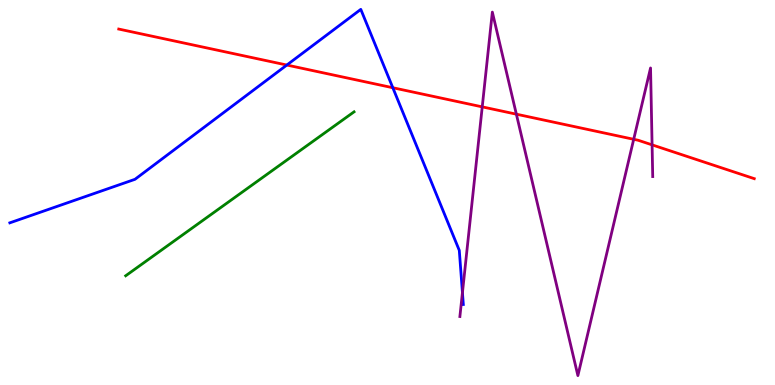[{'lines': ['blue', 'red'], 'intersections': [{'x': 3.7, 'y': 8.31}, {'x': 5.07, 'y': 7.72}]}, {'lines': ['green', 'red'], 'intersections': []}, {'lines': ['purple', 'red'], 'intersections': [{'x': 6.22, 'y': 7.22}, {'x': 6.66, 'y': 7.03}, {'x': 8.18, 'y': 6.38}, {'x': 8.41, 'y': 6.24}]}, {'lines': ['blue', 'green'], 'intersections': []}, {'lines': ['blue', 'purple'], 'intersections': [{'x': 5.97, 'y': 2.4}]}, {'lines': ['green', 'purple'], 'intersections': []}]